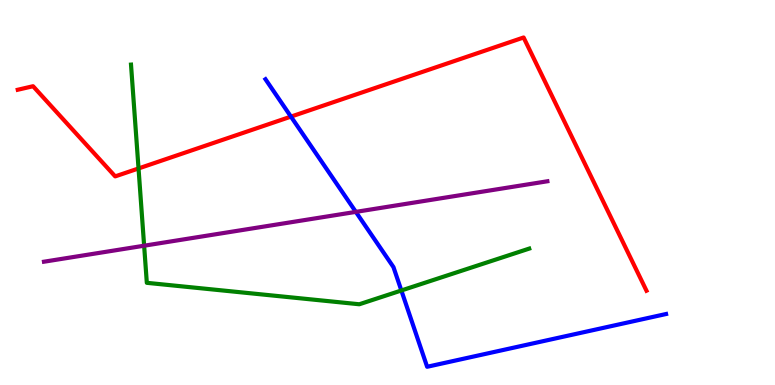[{'lines': ['blue', 'red'], 'intersections': [{'x': 3.75, 'y': 6.97}]}, {'lines': ['green', 'red'], 'intersections': [{'x': 1.79, 'y': 5.62}]}, {'lines': ['purple', 'red'], 'intersections': []}, {'lines': ['blue', 'green'], 'intersections': [{'x': 5.18, 'y': 2.45}]}, {'lines': ['blue', 'purple'], 'intersections': [{'x': 4.59, 'y': 4.5}]}, {'lines': ['green', 'purple'], 'intersections': [{'x': 1.86, 'y': 3.62}]}]